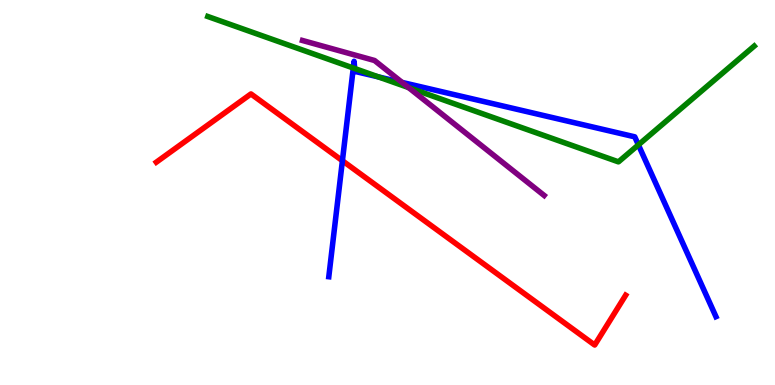[{'lines': ['blue', 'red'], 'intersections': [{'x': 4.42, 'y': 5.82}]}, {'lines': ['green', 'red'], 'intersections': []}, {'lines': ['purple', 'red'], 'intersections': []}, {'lines': ['blue', 'green'], 'intersections': [{'x': 4.56, 'y': 8.23}, {'x': 4.58, 'y': 8.22}, {'x': 4.88, 'y': 8.0}, {'x': 8.24, 'y': 6.24}]}, {'lines': ['blue', 'purple'], 'intersections': [{'x': 5.19, 'y': 7.86}]}, {'lines': ['green', 'purple'], 'intersections': [{'x': 5.27, 'y': 7.73}]}]